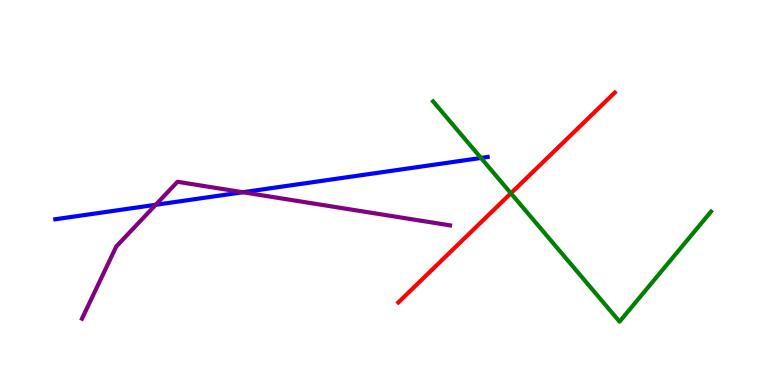[{'lines': ['blue', 'red'], 'intersections': []}, {'lines': ['green', 'red'], 'intersections': [{'x': 6.59, 'y': 4.98}]}, {'lines': ['purple', 'red'], 'intersections': []}, {'lines': ['blue', 'green'], 'intersections': [{'x': 6.21, 'y': 5.9}]}, {'lines': ['blue', 'purple'], 'intersections': [{'x': 2.01, 'y': 4.68}, {'x': 3.13, 'y': 5.01}]}, {'lines': ['green', 'purple'], 'intersections': []}]